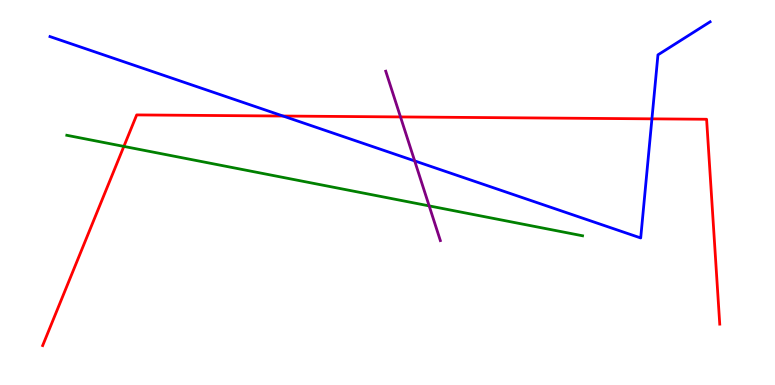[{'lines': ['blue', 'red'], 'intersections': [{'x': 3.65, 'y': 6.99}, {'x': 8.41, 'y': 6.91}]}, {'lines': ['green', 'red'], 'intersections': [{'x': 1.6, 'y': 6.2}]}, {'lines': ['purple', 'red'], 'intersections': [{'x': 5.17, 'y': 6.96}]}, {'lines': ['blue', 'green'], 'intersections': []}, {'lines': ['blue', 'purple'], 'intersections': [{'x': 5.35, 'y': 5.82}]}, {'lines': ['green', 'purple'], 'intersections': [{'x': 5.54, 'y': 4.65}]}]